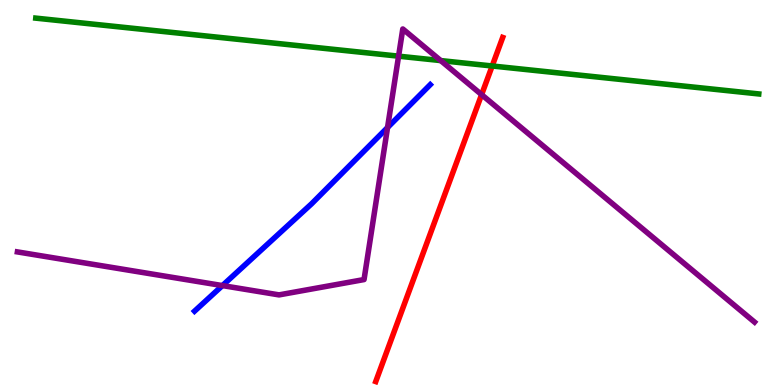[{'lines': ['blue', 'red'], 'intersections': []}, {'lines': ['green', 'red'], 'intersections': [{'x': 6.35, 'y': 8.29}]}, {'lines': ['purple', 'red'], 'intersections': [{'x': 6.21, 'y': 7.54}]}, {'lines': ['blue', 'green'], 'intersections': []}, {'lines': ['blue', 'purple'], 'intersections': [{'x': 2.87, 'y': 2.58}, {'x': 5.0, 'y': 6.69}]}, {'lines': ['green', 'purple'], 'intersections': [{'x': 5.14, 'y': 8.54}, {'x': 5.69, 'y': 8.43}]}]